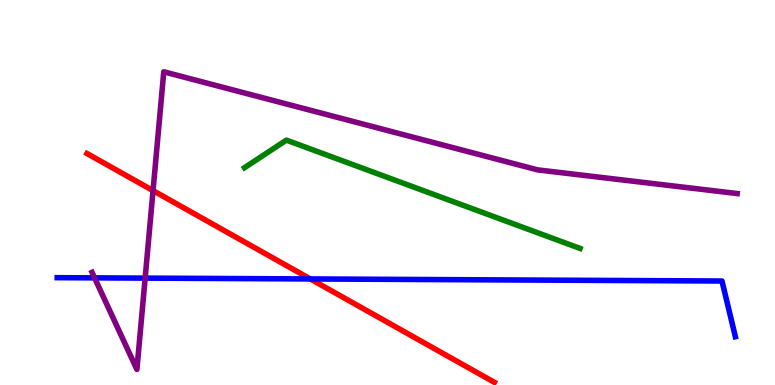[{'lines': ['blue', 'red'], 'intersections': [{'x': 4.0, 'y': 2.75}]}, {'lines': ['green', 'red'], 'intersections': []}, {'lines': ['purple', 'red'], 'intersections': [{'x': 1.97, 'y': 5.05}]}, {'lines': ['blue', 'green'], 'intersections': []}, {'lines': ['blue', 'purple'], 'intersections': [{'x': 1.22, 'y': 2.78}, {'x': 1.87, 'y': 2.78}]}, {'lines': ['green', 'purple'], 'intersections': []}]